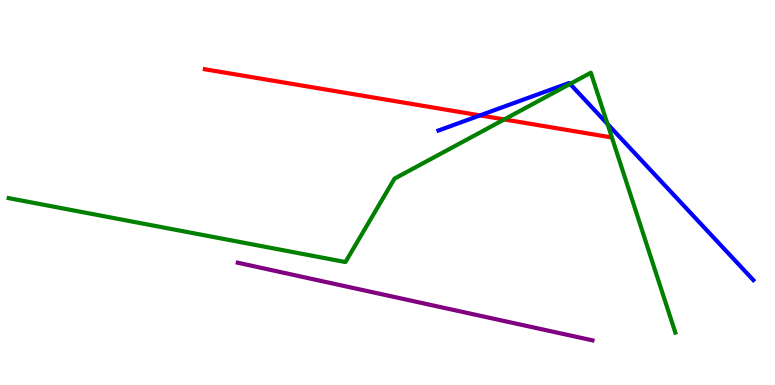[{'lines': ['blue', 'red'], 'intersections': [{'x': 6.19, 'y': 7.0}]}, {'lines': ['green', 'red'], 'intersections': [{'x': 6.51, 'y': 6.9}]}, {'lines': ['purple', 'red'], 'intersections': []}, {'lines': ['blue', 'green'], 'intersections': [{'x': 7.36, 'y': 7.82}, {'x': 7.84, 'y': 6.78}]}, {'lines': ['blue', 'purple'], 'intersections': []}, {'lines': ['green', 'purple'], 'intersections': []}]